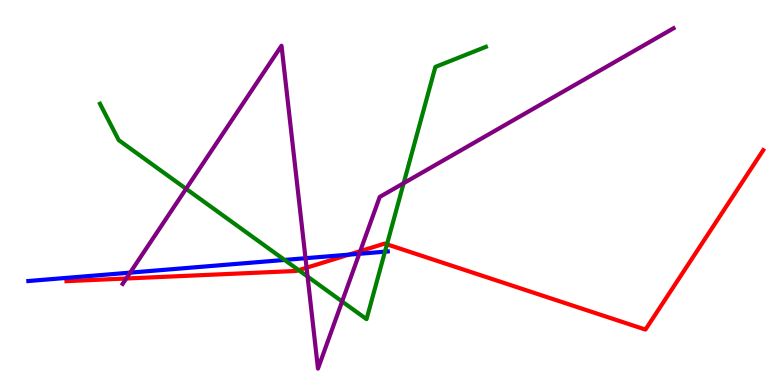[{'lines': ['blue', 'red'], 'intersections': [{'x': 4.5, 'y': 3.39}]}, {'lines': ['green', 'red'], 'intersections': [{'x': 3.85, 'y': 2.98}, {'x': 4.99, 'y': 3.65}]}, {'lines': ['purple', 'red'], 'intersections': [{'x': 1.63, 'y': 2.77}, {'x': 3.96, 'y': 3.05}, {'x': 4.65, 'y': 3.48}]}, {'lines': ['blue', 'green'], 'intersections': [{'x': 3.67, 'y': 3.25}, {'x': 4.97, 'y': 3.46}]}, {'lines': ['blue', 'purple'], 'intersections': [{'x': 1.68, 'y': 2.92}, {'x': 3.94, 'y': 3.29}, {'x': 4.64, 'y': 3.41}]}, {'lines': ['green', 'purple'], 'intersections': [{'x': 2.4, 'y': 5.1}, {'x': 3.97, 'y': 2.82}, {'x': 4.41, 'y': 2.17}, {'x': 5.21, 'y': 5.24}]}]